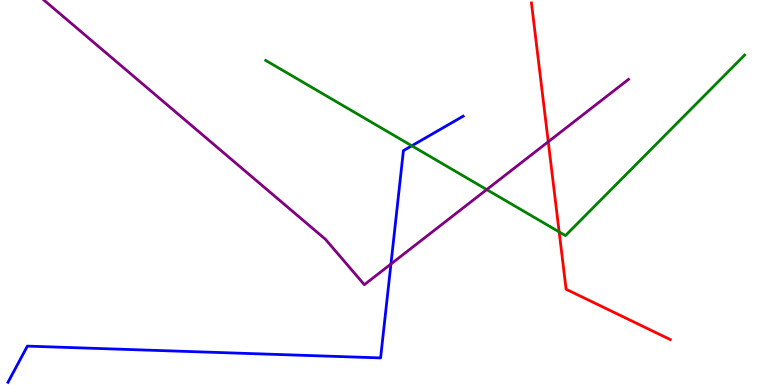[{'lines': ['blue', 'red'], 'intersections': []}, {'lines': ['green', 'red'], 'intersections': [{'x': 7.21, 'y': 3.98}]}, {'lines': ['purple', 'red'], 'intersections': [{'x': 7.07, 'y': 6.32}]}, {'lines': ['blue', 'green'], 'intersections': [{'x': 5.31, 'y': 6.21}]}, {'lines': ['blue', 'purple'], 'intersections': [{'x': 5.04, 'y': 3.14}]}, {'lines': ['green', 'purple'], 'intersections': [{'x': 6.28, 'y': 5.08}]}]